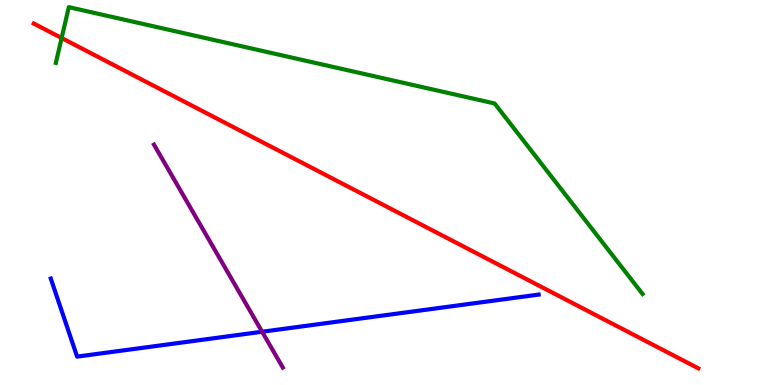[{'lines': ['blue', 'red'], 'intersections': []}, {'lines': ['green', 'red'], 'intersections': [{'x': 0.795, 'y': 9.01}]}, {'lines': ['purple', 'red'], 'intersections': []}, {'lines': ['blue', 'green'], 'intersections': []}, {'lines': ['blue', 'purple'], 'intersections': [{'x': 3.38, 'y': 1.38}]}, {'lines': ['green', 'purple'], 'intersections': []}]